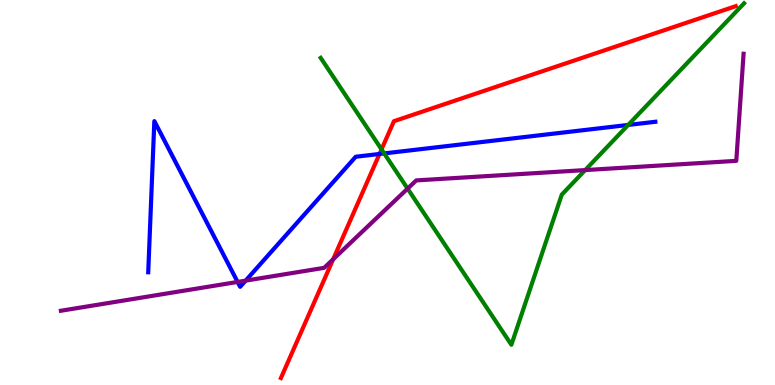[{'lines': ['blue', 'red'], 'intersections': [{'x': 4.9, 'y': 6.0}]}, {'lines': ['green', 'red'], 'intersections': [{'x': 4.92, 'y': 6.12}]}, {'lines': ['purple', 'red'], 'intersections': [{'x': 4.3, 'y': 3.27}]}, {'lines': ['blue', 'green'], 'intersections': [{'x': 4.96, 'y': 6.02}, {'x': 8.11, 'y': 6.75}]}, {'lines': ['blue', 'purple'], 'intersections': [{'x': 3.07, 'y': 2.68}, {'x': 3.17, 'y': 2.71}]}, {'lines': ['green', 'purple'], 'intersections': [{'x': 5.26, 'y': 5.1}, {'x': 7.55, 'y': 5.58}]}]